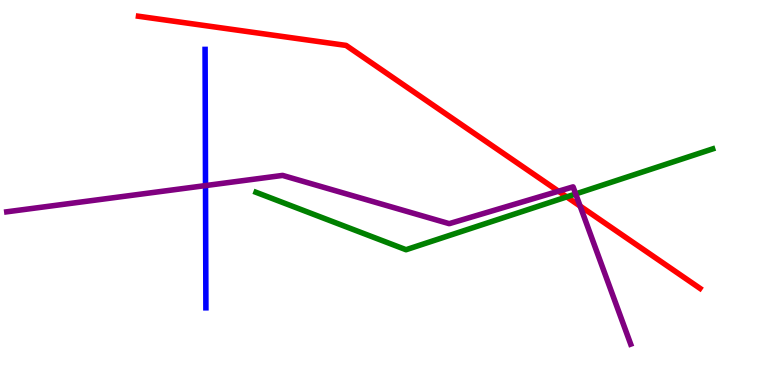[{'lines': ['blue', 'red'], 'intersections': []}, {'lines': ['green', 'red'], 'intersections': [{'x': 7.31, 'y': 4.89}]}, {'lines': ['purple', 'red'], 'intersections': [{'x': 7.21, 'y': 5.03}, {'x': 7.49, 'y': 4.65}]}, {'lines': ['blue', 'green'], 'intersections': []}, {'lines': ['blue', 'purple'], 'intersections': [{'x': 2.65, 'y': 5.18}]}, {'lines': ['green', 'purple'], 'intersections': [{'x': 7.43, 'y': 4.96}]}]